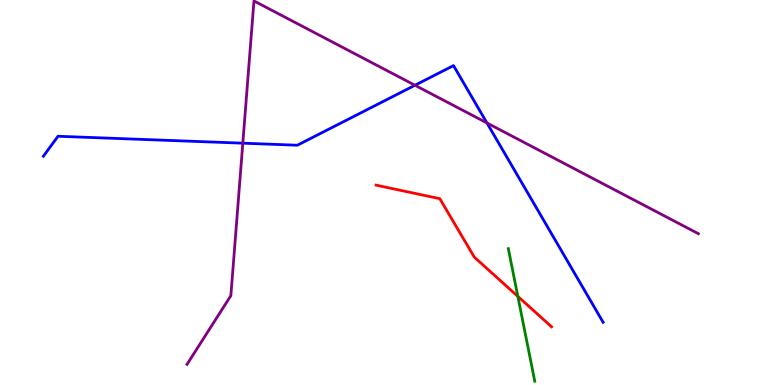[{'lines': ['blue', 'red'], 'intersections': []}, {'lines': ['green', 'red'], 'intersections': [{'x': 6.68, 'y': 2.3}]}, {'lines': ['purple', 'red'], 'intersections': []}, {'lines': ['blue', 'green'], 'intersections': []}, {'lines': ['blue', 'purple'], 'intersections': [{'x': 3.13, 'y': 6.28}, {'x': 5.35, 'y': 7.79}, {'x': 6.28, 'y': 6.81}]}, {'lines': ['green', 'purple'], 'intersections': []}]